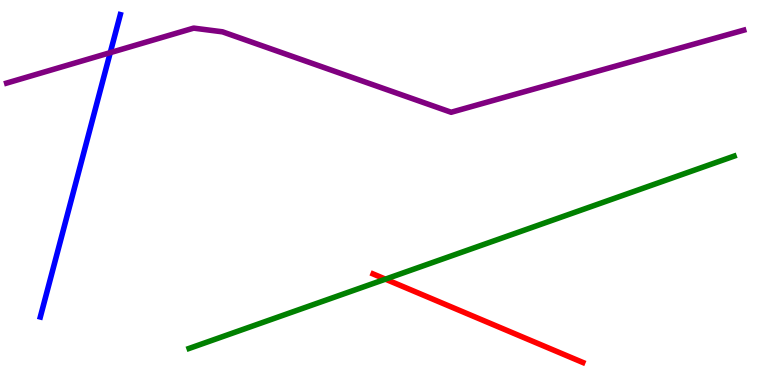[{'lines': ['blue', 'red'], 'intersections': []}, {'lines': ['green', 'red'], 'intersections': [{'x': 4.97, 'y': 2.75}]}, {'lines': ['purple', 'red'], 'intersections': []}, {'lines': ['blue', 'green'], 'intersections': []}, {'lines': ['blue', 'purple'], 'intersections': [{'x': 1.42, 'y': 8.63}]}, {'lines': ['green', 'purple'], 'intersections': []}]